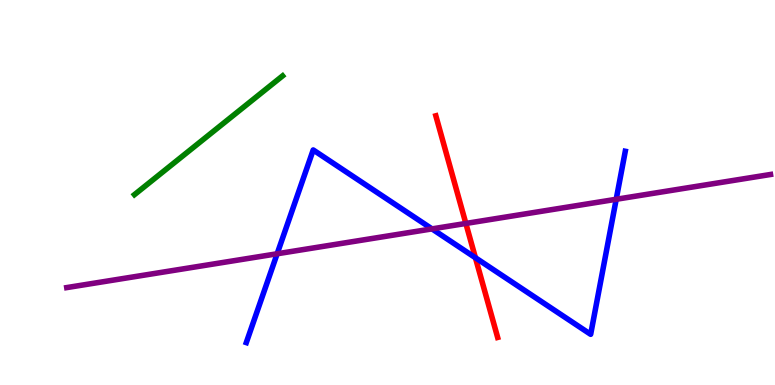[{'lines': ['blue', 'red'], 'intersections': [{'x': 6.13, 'y': 3.31}]}, {'lines': ['green', 'red'], 'intersections': []}, {'lines': ['purple', 'red'], 'intersections': [{'x': 6.01, 'y': 4.2}]}, {'lines': ['blue', 'green'], 'intersections': []}, {'lines': ['blue', 'purple'], 'intersections': [{'x': 3.58, 'y': 3.41}, {'x': 5.57, 'y': 4.05}, {'x': 7.95, 'y': 4.82}]}, {'lines': ['green', 'purple'], 'intersections': []}]